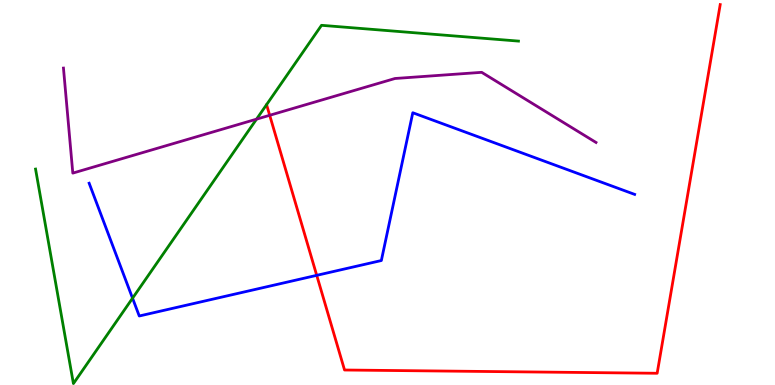[{'lines': ['blue', 'red'], 'intersections': [{'x': 4.09, 'y': 2.85}]}, {'lines': ['green', 'red'], 'intersections': []}, {'lines': ['purple', 'red'], 'intersections': [{'x': 3.48, 'y': 7.01}]}, {'lines': ['blue', 'green'], 'intersections': [{'x': 1.71, 'y': 2.25}]}, {'lines': ['blue', 'purple'], 'intersections': []}, {'lines': ['green', 'purple'], 'intersections': [{'x': 3.31, 'y': 6.9}]}]